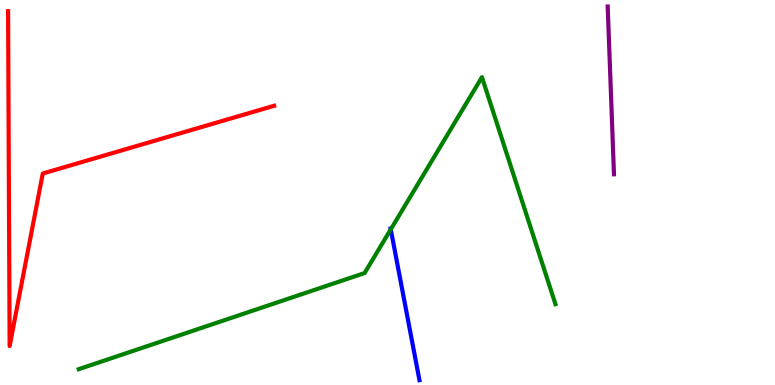[{'lines': ['blue', 'red'], 'intersections': []}, {'lines': ['green', 'red'], 'intersections': []}, {'lines': ['purple', 'red'], 'intersections': []}, {'lines': ['blue', 'green'], 'intersections': [{'x': 5.04, 'y': 4.04}]}, {'lines': ['blue', 'purple'], 'intersections': []}, {'lines': ['green', 'purple'], 'intersections': []}]